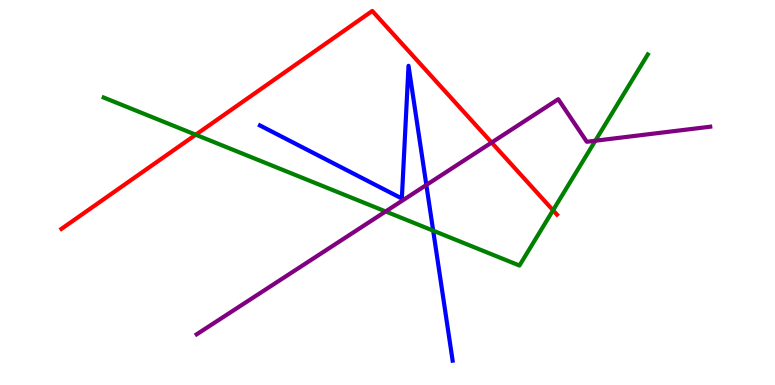[{'lines': ['blue', 'red'], 'intersections': []}, {'lines': ['green', 'red'], 'intersections': [{'x': 2.53, 'y': 6.5}, {'x': 7.14, 'y': 4.54}]}, {'lines': ['purple', 'red'], 'intersections': [{'x': 6.34, 'y': 6.3}]}, {'lines': ['blue', 'green'], 'intersections': [{'x': 5.59, 'y': 4.01}]}, {'lines': ['blue', 'purple'], 'intersections': [{'x': 5.5, 'y': 5.2}]}, {'lines': ['green', 'purple'], 'intersections': [{'x': 4.98, 'y': 4.51}, {'x': 7.68, 'y': 6.34}]}]